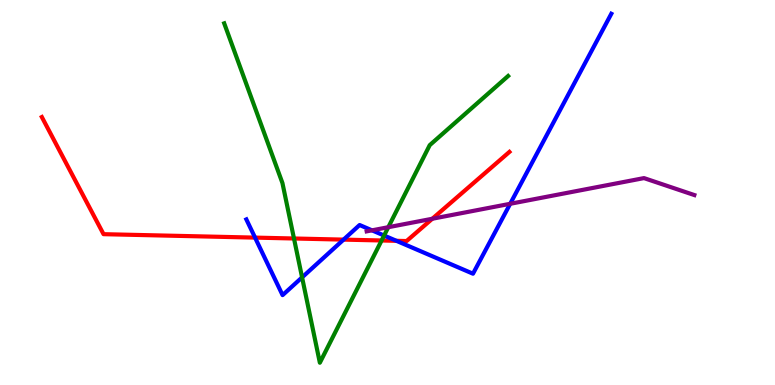[{'lines': ['blue', 'red'], 'intersections': [{'x': 3.29, 'y': 3.83}, {'x': 4.43, 'y': 3.78}, {'x': 5.11, 'y': 3.75}]}, {'lines': ['green', 'red'], 'intersections': [{'x': 3.79, 'y': 3.81}, {'x': 4.92, 'y': 3.75}]}, {'lines': ['purple', 'red'], 'intersections': [{'x': 5.58, 'y': 4.32}]}, {'lines': ['blue', 'green'], 'intersections': [{'x': 3.9, 'y': 2.8}, {'x': 4.96, 'y': 3.88}]}, {'lines': ['blue', 'purple'], 'intersections': [{'x': 4.8, 'y': 4.02}, {'x': 6.58, 'y': 4.71}]}, {'lines': ['green', 'purple'], 'intersections': [{'x': 5.01, 'y': 4.1}]}]